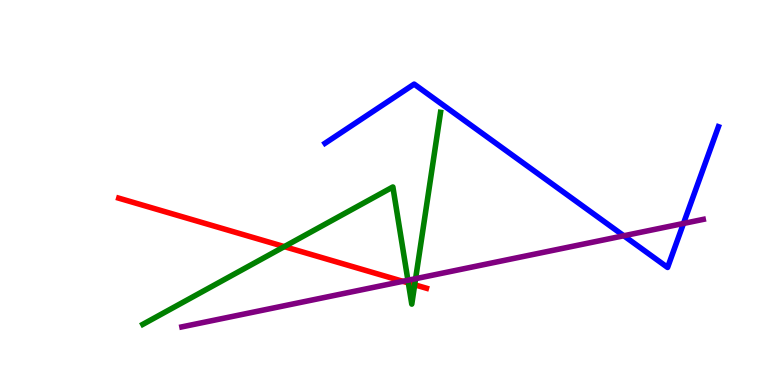[{'lines': ['blue', 'red'], 'intersections': []}, {'lines': ['green', 'red'], 'intersections': [{'x': 3.67, 'y': 3.59}, {'x': 5.27, 'y': 2.65}, {'x': 5.35, 'y': 2.6}]}, {'lines': ['purple', 'red'], 'intersections': [{'x': 5.2, 'y': 2.69}]}, {'lines': ['blue', 'green'], 'intersections': []}, {'lines': ['blue', 'purple'], 'intersections': [{'x': 8.05, 'y': 3.88}, {'x': 8.82, 'y': 4.2}]}, {'lines': ['green', 'purple'], 'intersections': [{'x': 5.26, 'y': 2.72}, {'x': 5.36, 'y': 2.76}]}]